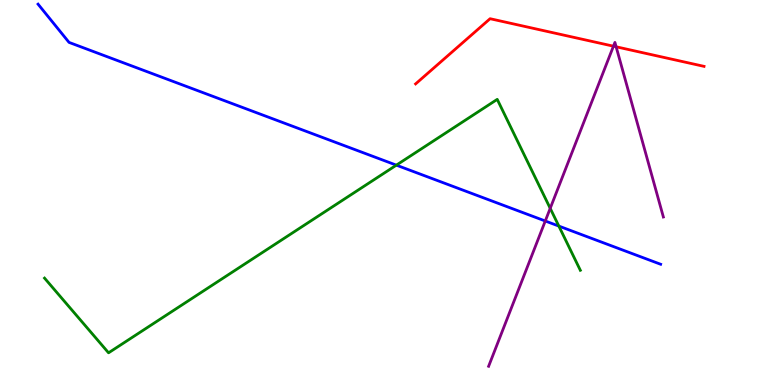[{'lines': ['blue', 'red'], 'intersections': []}, {'lines': ['green', 'red'], 'intersections': []}, {'lines': ['purple', 'red'], 'intersections': [{'x': 7.92, 'y': 8.8}, {'x': 7.95, 'y': 8.78}]}, {'lines': ['blue', 'green'], 'intersections': [{'x': 5.11, 'y': 5.71}, {'x': 7.21, 'y': 4.13}]}, {'lines': ['blue', 'purple'], 'intersections': [{'x': 7.04, 'y': 4.26}]}, {'lines': ['green', 'purple'], 'intersections': [{'x': 7.1, 'y': 4.59}]}]